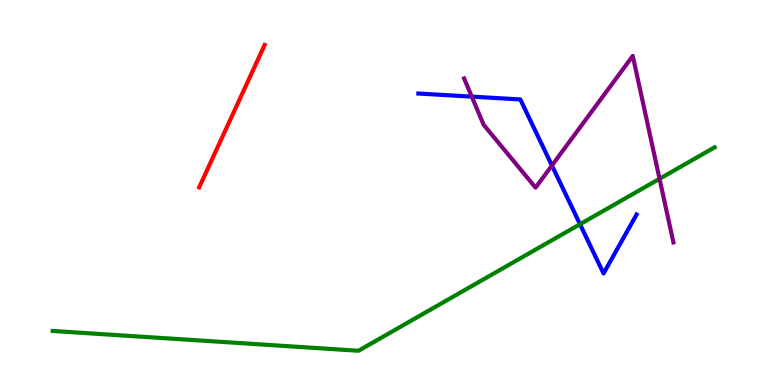[{'lines': ['blue', 'red'], 'intersections': []}, {'lines': ['green', 'red'], 'intersections': []}, {'lines': ['purple', 'red'], 'intersections': []}, {'lines': ['blue', 'green'], 'intersections': [{'x': 7.48, 'y': 4.18}]}, {'lines': ['blue', 'purple'], 'intersections': [{'x': 6.09, 'y': 7.49}, {'x': 7.12, 'y': 5.7}]}, {'lines': ['green', 'purple'], 'intersections': [{'x': 8.51, 'y': 5.36}]}]